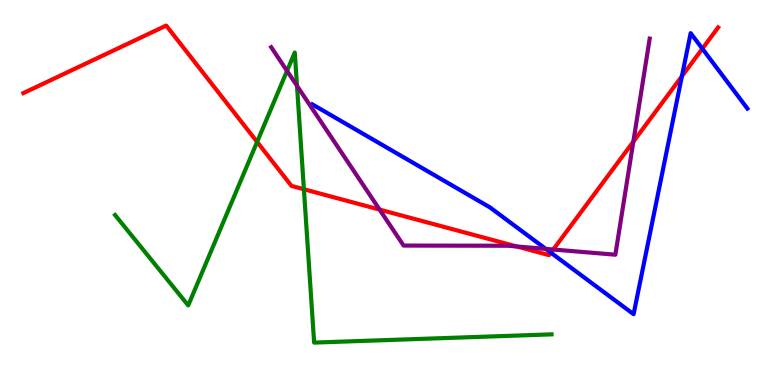[{'lines': ['blue', 'red'], 'intersections': [{'x': 7.11, 'y': 3.44}, {'x': 8.8, 'y': 8.02}, {'x': 9.06, 'y': 8.74}]}, {'lines': ['green', 'red'], 'intersections': [{'x': 3.32, 'y': 6.31}, {'x': 3.92, 'y': 5.08}]}, {'lines': ['purple', 'red'], 'intersections': [{'x': 4.9, 'y': 4.56}, {'x': 6.67, 'y': 3.6}, {'x': 7.14, 'y': 3.52}, {'x': 8.17, 'y': 6.32}]}, {'lines': ['blue', 'green'], 'intersections': []}, {'lines': ['blue', 'purple'], 'intersections': [{'x': 7.04, 'y': 3.54}]}, {'lines': ['green', 'purple'], 'intersections': [{'x': 3.7, 'y': 8.16}, {'x': 3.83, 'y': 7.77}]}]